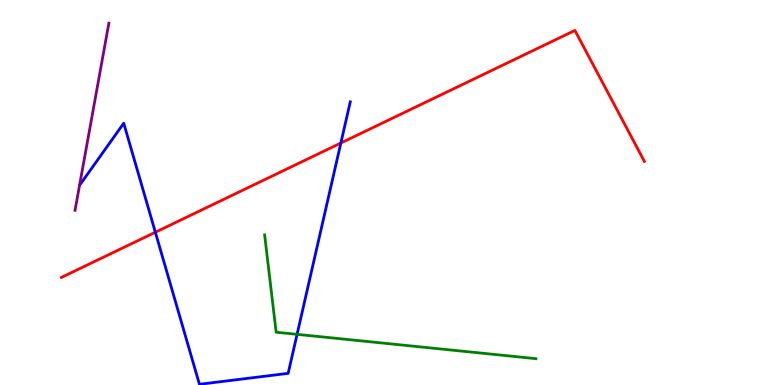[{'lines': ['blue', 'red'], 'intersections': [{'x': 2.0, 'y': 3.97}, {'x': 4.4, 'y': 6.29}]}, {'lines': ['green', 'red'], 'intersections': []}, {'lines': ['purple', 'red'], 'intersections': []}, {'lines': ['blue', 'green'], 'intersections': [{'x': 3.83, 'y': 1.32}]}, {'lines': ['blue', 'purple'], 'intersections': []}, {'lines': ['green', 'purple'], 'intersections': []}]